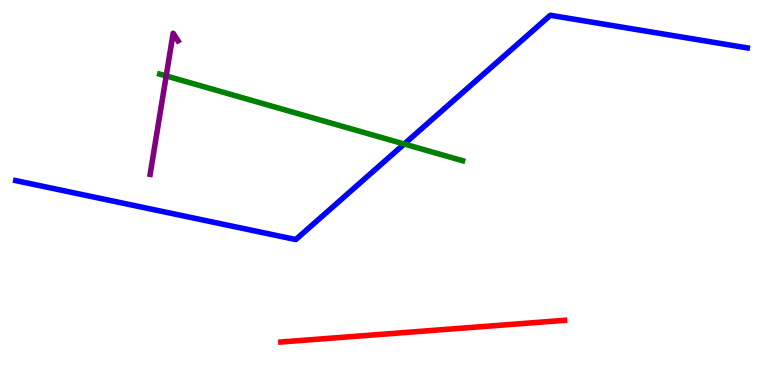[{'lines': ['blue', 'red'], 'intersections': []}, {'lines': ['green', 'red'], 'intersections': []}, {'lines': ['purple', 'red'], 'intersections': []}, {'lines': ['blue', 'green'], 'intersections': [{'x': 5.22, 'y': 6.26}]}, {'lines': ['blue', 'purple'], 'intersections': []}, {'lines': ['green', 'purple'], 'intersections': [{'x': 2.14, 'y': 8.03}]}]